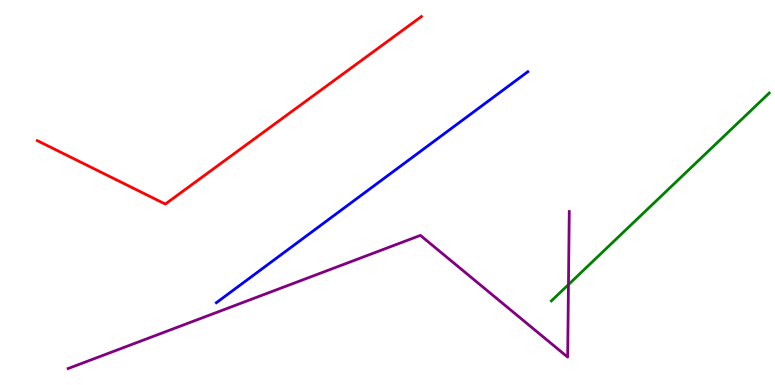[{'lines': ['blue', 'red'], 'intersections': []}, {'lines': ['green', 'red'], 'intersections': []}, {'lines': ['purple', 'red'], 'intersections': []}, {'lines': ['blue', 'green'], 'intersections': []}, {'lines': ['blue', 'purple'], 'intersections': []}, {'lines': ['green', 'purple'], 'intersections': [{'x': 7.34, 'y': 2.61}]}]